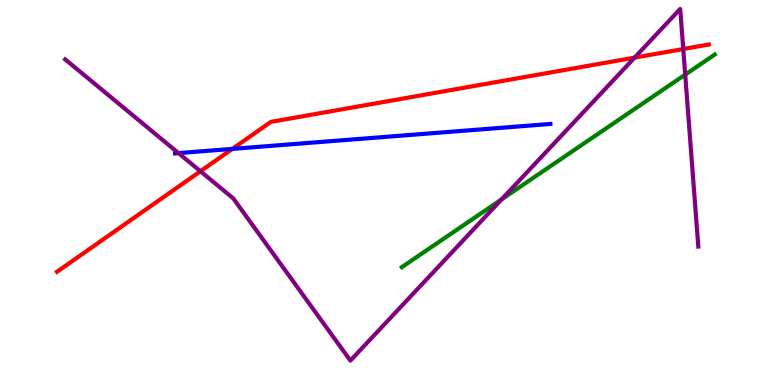[{'lines': ['blue', 'red'], 'intersections': [{'x': 3.0, 'y': 6.13}]}, {'lines': ['green', 'red'], 'intersections': []}, {'lines': ['purple', 'red'], 'intersections': [{'x': 2.59, 'y': 5.55}, {'x': 8.19, 'y': 8.5}, {'x': 8.82, 'y': 8.73}]}, {'lines': ['blue', 'green'], 'intersections': []}, {'lines': ['blue', 'purple'], 'intersections': [{'x': 2.3, 'y': 6.02}]}, {'lines': ['green', 'purple'], 'intersections': [{'x': 6.47, 'y': 4.82}, {'x': 8.84, 'y': 8.06}]}]